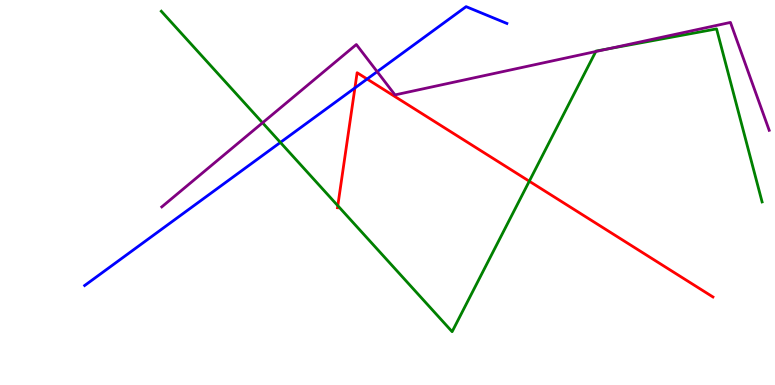[{'lines': ['blue', 'red'], 'intersections': [{'x': 4.58, 'y': 7.72}, {'x': 4.74, 'y': 7.95}]}, {'lines': ['green', 'red'], 'intersections': [{'x': 4.36, 'y': 4.66}, {'x': 6.83, 'y': 5.29}]}, {'lines': ['purple', 'red'], 'intersections': []}, {'lines': ['blue', 'green'], 'intersections': [{'x': 3.62, 'y': 6.3}]}, {'lines': ['blue', 'purple'], 'intersections': [{'x': 4.87, 'y': 8.14}]}, {'lines': ['green', 'purple'], 'intersections': [{'x': 3.39, 'y': 6.81}, {'x': 7.69, 'y': 8.66}, {'x': 7.85, 'y': 8.73}]}]